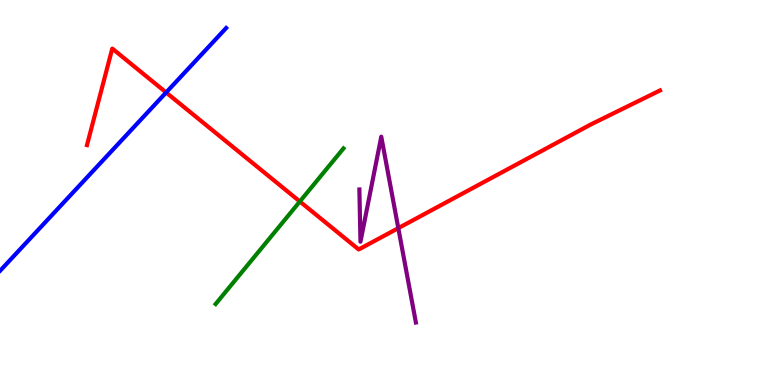[{'lines': ['blue', 'red'], 'intersections': [{'x': 2.14, 'y': 7.6}]}, {'lines': ['green', 'red'], 'intersections': [{'x': 3.87, 'y': 4.77}]}, {'lines': ['purple', 'red'], 'intersections': [{'x': 5.14, 'y': 4.07}]}, {'lines': ['blue', 'green'], 'intersections': []}, {'lines': ['blue', 'purple'], 'intersections': []}, {'lines': ['green', 'purple'], 'intersections': []}]